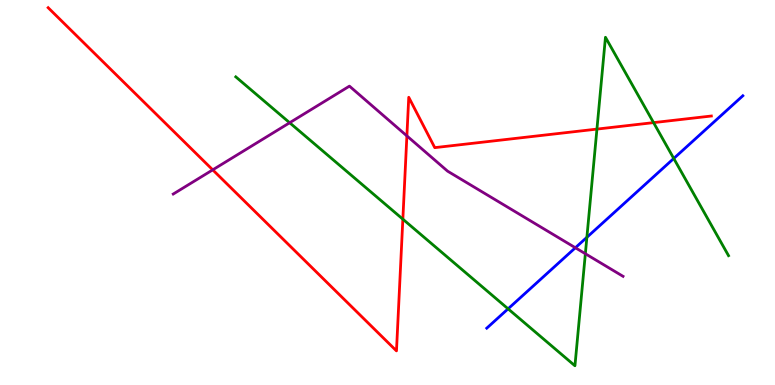[{'lines': ['blue', 'red'], 'intersections': []}, {'lines': ['green', 'red'], 'intersections': [{'x': 5.2, 'y': 4.31}, {'x': 7.7, 'y': 6.65}, {'x': 8.43, 'y': 6.82}]}, {'lines': ['purple', 'red'], 'intersections': [{'x': 2.74, 'y': 5.59}, {'x': 5.25, 'y': 6.47}]}, {'lines': ['blue', 'green'], 'intersections': [{'x': 6.56, 'y': 1.98}, {'x': 7.57, 'y': 3.84}, {'x': 8.69, 'y': 5.88}]}, {'lines': ['blue', 'purple'], 'intersections': [{'x': 7.42, 'y': 3.56}]}, {'lines': ['green', 'purple'], 'intersections': [{'x': 3.74, 'y': 6.81}, {'x': 7.55, 'y': 3.41}]}]